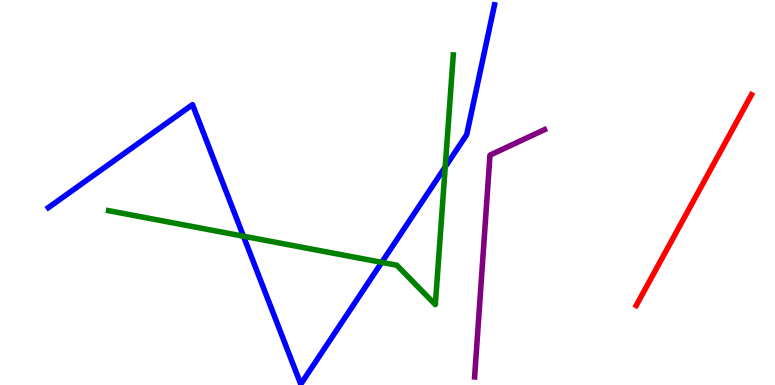[{'lines': ['blue', 'red'], 'intersections': []}, {'lines': ['green', 'red'], 'intersections': []}, {'lines': ['purple', 'red'], 'intersections': []}, {'lines': ['blue', 'green'], 'intersections': [{'x': 3.14, 'y': 3.87}, {'x': 4.93, 'y': 3.19}, {'x': 5.74, 'y': 5.66}]}, {'lines': ['blue', 'purple'], 'intersections': []}, {'lines': ['green', 'purple'], 'intersections': []}]